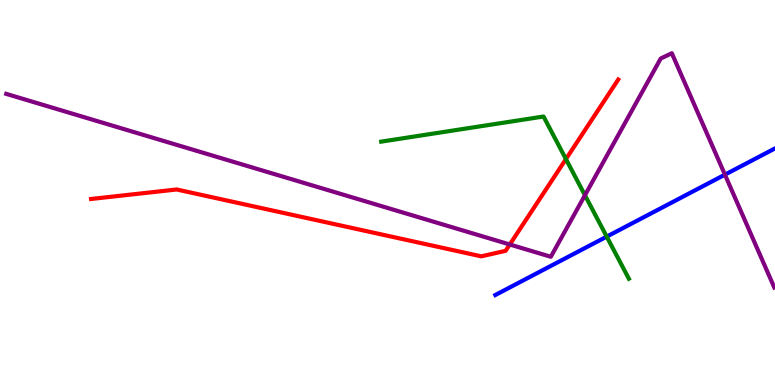[{'lines': ['blue', 'red'], 'intersections': []}, {'lines': ['green', 'red'], 'intersections': [{'x': 7.3, 'y': 5.87}]}, {'lines': ['purple', 'red'], 'intersections': [{'x': 6.58, 'y': 3.65}]}, {'lines': ['blue', 'green'], 'intersections': [{'x': 7.83, 'y': 3.85}]}, {'lines': ['blue', 'purple'], 'intersections': [{'x': 9.35, 'y': 5.46}]}, {'lines': ['green', 'purple'], 'intersections': [{'x': 7.55, 'y': 4.93}]}]